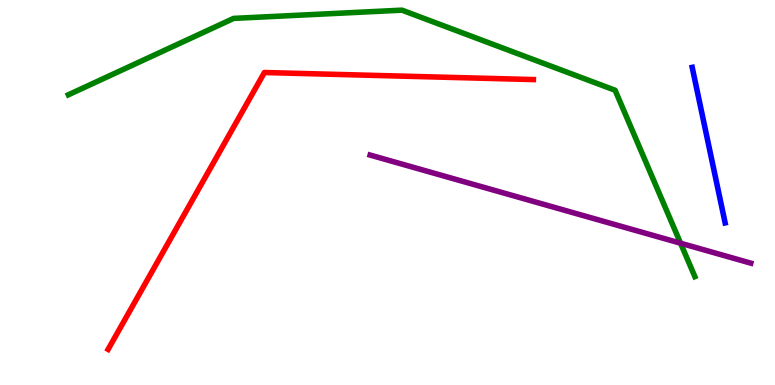[{'lines': ['blue', 'red'], 'intersections': []}, {'lines': ['green', 'red'], 'intersections': []}, {'lines': ['purple', 'red'], 'intersections': []}, {'lines': ['blue', 'green'], 'intersections': []}, {'lines': ['blue', 'purple'], 'intersections': []}, {'lines': ['green', 'purple'], 'intersections': [{'x': 8.78, 'y': 3.68}]}]